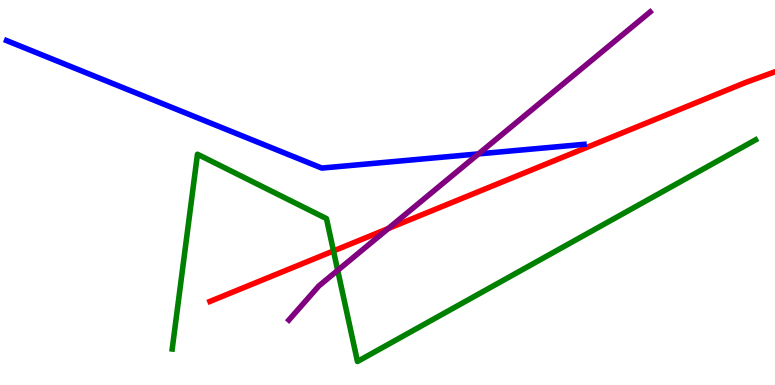[{'lines': ['blue', 'red'], 'intersections': []}, {'lines': ['green', 'red'], 'intersections': [{'x': 4.3, 'y': 3.48}]}, {'lines': ['purple', 'red'], 'intersections': [{'x': 5.01, 'y': 4.06}]}, {'lines': ['blue', 'green'], 'intersections': []}, {'lines': ['blue', 'purple'], 'intersections': [{'x': 6.17, 'y': 6.0}]}, {'lines': ['green', 'purple'], 'intersections': [{'x': 4.36, 'y': 2.98}]}]